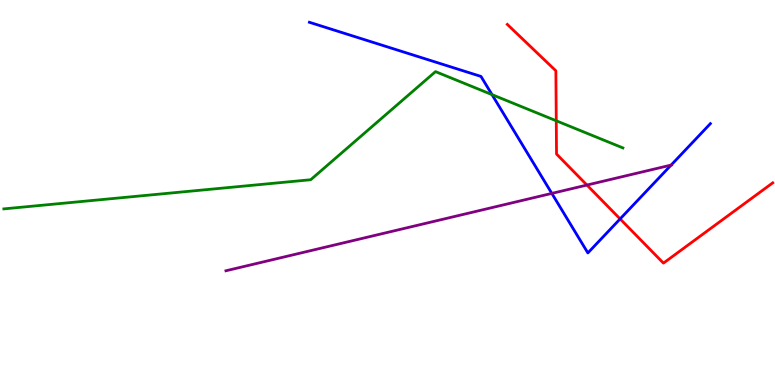[{'lines': ['blue', 'red'], 'intersections': [{'x': 8.0, 'y': 4.31}]}, {'lines': ['green', 'red'], 'intersections': [{'x': 7.18, 'y': 6.86}]}, {'lines': ['purple', 'red'], 'intersections': [{'x': 7.57, 'y': 5.19}]}, {'lines': ['blue', 'green'], 'intersections': [{'x': 6.35, 'y': 7.54}]}, {'lines': ['blue', 'purple'], 'intersections': [{'x': 7.12, 'y': 4.98}, {'x': 8.66, 'y': 5.71}]}, {'lines': ['green', 'purple'], 'intersections': []}]